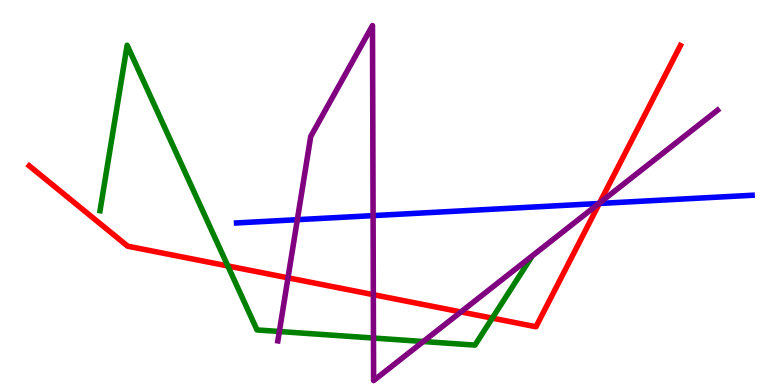[{'lines': ['blue', 'red'], 'intersections': [{'x': 7.73, 'y': 4.71}]}, {'lines': ['green', 'red'], 'intersections': [{'x': 2.94, 'y': 3.09}, {'x': 6.35, 'y': 1.74}]}, {'lines': ['purple', 'red'], 'intersections': [{'x': 3.72, 'y': 2.78}, {'x': 4.82, 'y': 2.35}, {'x': 5.95, 'y': 1.9}, {'x': 7.74, 'y': 4.73}]}, {'lines': ['blue', 'green'], 'intersections': []}, {'lines': ['blue', 'purple'], 'intersections': [{'x': 3.84, 'y': 4.29}, {'x': 4.81, 'y': 4.4}, {'x': 7.73, 'y': 4.71}]}, {'lines': ['green', 'purple'], 'intersections': [{'x': 3.6, 'y': 1.39}, {'x': 4.82, 'y': 1.22}, {'x': 5.46, 'y': 1.13}]}]